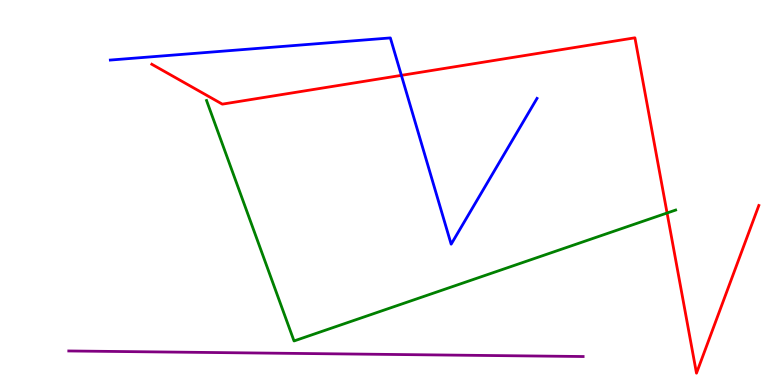[{'lines': ['blue', 'red'], 'intersections': [{'x': 5.18, 'y': 8.04}]}, {'lines': ['green', 'red'], 'intersections': [{'x': 8.61, 'y': 4.47}]}, {'lines': ['purple', 'red'], 'intersections': []}, {'lines': ['blue', 'green'], 'intersections': []}, {'lines': ['blue', 'purple'], 'intersections': []}, {'lines': ['green', 'purple'], 'intersections': []}]